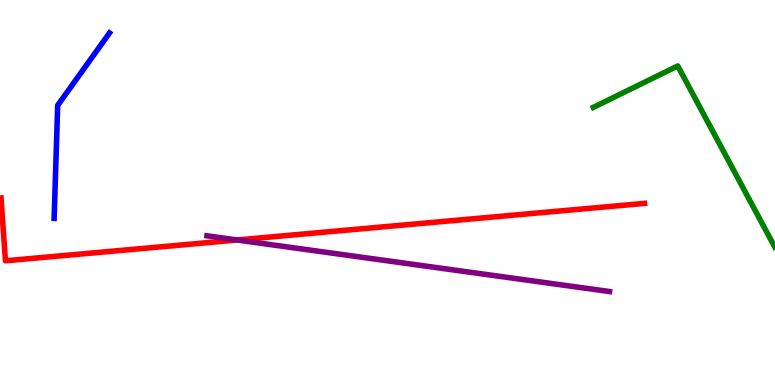[{'lines': ['blue', 'red'], 'intersections': []}, {'lines': ['green', 'red'], 'intersections': []}, {'lines': ['purple', 'red'], 'intersections': [{'x': 3.06, 'y': 3.77}]}, {'lines': ['blue', 'green'], 'intersections': []}, {'lines': ['blue', 'purple'], 'intersections': []}, {'lines': ['green', 'purple'], 'intersections': []}]